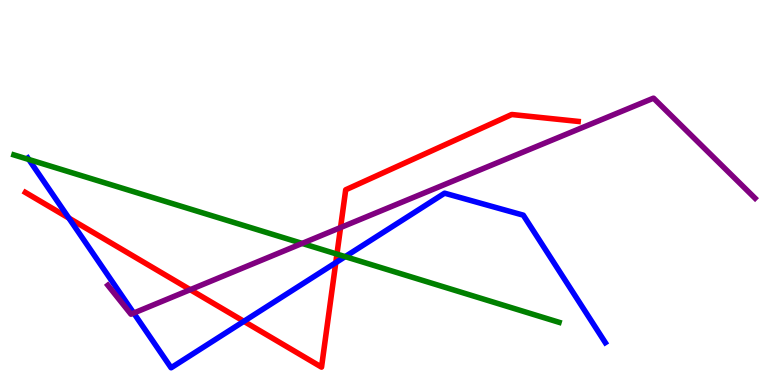[{'lines': ['blue', 'red'], 'intersections': [{'x': 0.888, 'y': 4.34}, {'x': 3.15, 'y': 1.65}, {'x': 4.33, 'y': 3.18}]}, {'lines': ['green', 'red'], 'intersections': [{'x': 4.35, 'y': 3.4}]}, {'lines': ['purple', 'red'], 'intersections': [{'x': 2.45, 'y': 2.48}, {'x': 4.39, 'y': 4.09}]}, {'lines': ['blue', 'green'], 'intersections': [{'x': 0.372, 'y': 5.86}, {'x': 4.45, 'y': 3.33}]}, {'lines': ['blue', 'purple'], 'intersections': [{'x': 1.73, 'y': 1.87}]}, {'lines': ['green', 'purple'], 'intersections': [{'x': 3.9, 'y': 3.68}]}]